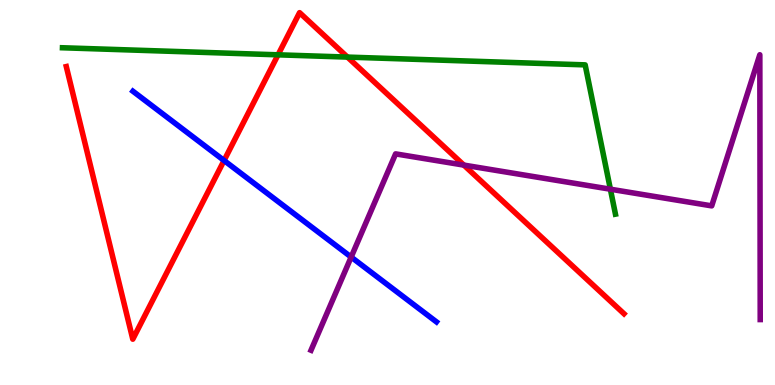[{'lines': ['blue', 'red'], 'intersections': [{'x': 2.89, 'y': 5.83}]}, {'lines': ['green', 'red'], 'intersections': [{'x': 3.59, 'y': 8.58}, {'x': 4.48, 'y': 8.52}]}, {'lines': ['purple', 'red'], 'intersections': [{'x': 5.98, 'y': 5.71}]}, {'lines': ['blue', 'green'], 'intersections': []}, {'lines': ['blue', 'purple'], 'intersections': [{'x': 4.53, 'y': 3.32}]}, {'lines': ['green', 'purple'], 'intersections': [{'x': 7.88, 'y': 5.09}]}]